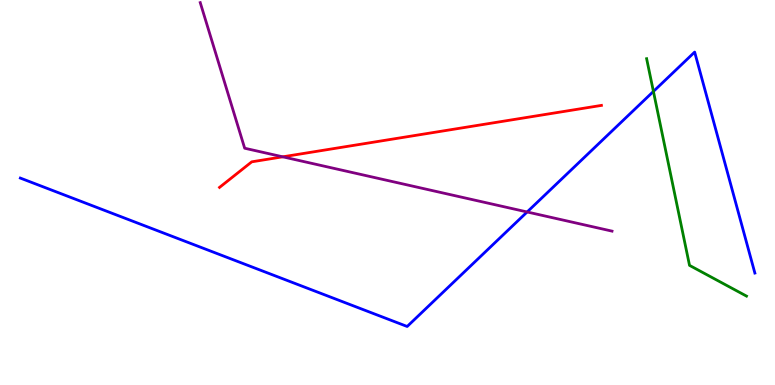[{'lines': ['blue', 'red'], 'intersections': []}, {'lines': ['green', 'red'], 'intersections': []}, {'lines': ['purple', 'red'], 'intersections': [{'x': 3.65, 'y': 5.93}]}, {'lines': ['blue', 'green'], 'intersections': [{'x': 8.43, 'y': 7.62}]}, {'lines': ['blue', 'purple'], 'intersections': [{'x': 6.8, 'y': 4.49}]}, {'lines': ['green', 'purple'], 'intersections': []}]